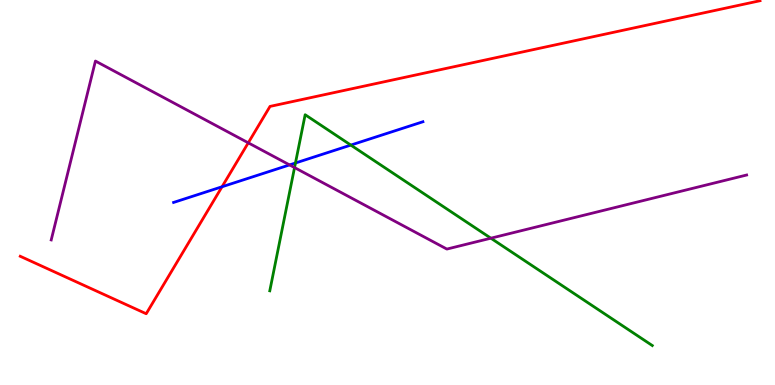[{'lines': ['blue', 'red'], 'intersections': [{'x': 2.86, 'y': 5.15}]}, {'lines': ['green', 'red'], 'intersections': []}, {'lines': ['purple', 'red'], 'intersections': [{'x': 3.2, 'y': 6.29}]}, {'lines': ['blue', 'green'], 'intersections': [{'x': 3.81, 'y': 5.77}, {'x': 4.53, 'y': 6.23}]}, {'lines': ['blue', 'purple'], 'intersections': [{'x': 3.74, 'y': 5.72}]}, {'lines': ['green', 'purple'], 'intersections': [{'x': 3.8, 'y': 5.65}, {'x': 6.33, 'y': 3.81}]}]